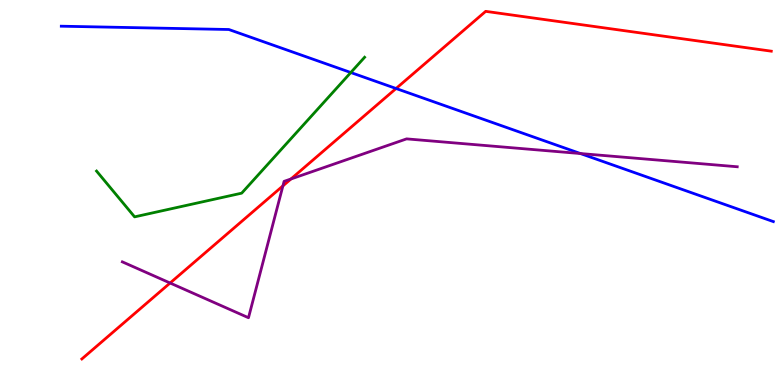[{'lines': ['blue', 'red'], 'intersections': [{'x': 5.11, 'y': 7.7}]}, {'lines': ['green', 'red'], 'intersections': []}, {'lines': ['purple', 'red'], 'intersections': [{'x': 2.19, 'y': 2.65}, {'x': 3.65, 'y': 5.17}, {'x': 3.75, 'y': 5.35}]}, {'lines': ['blue', 'green'], 'intersections': [{'x': 4.53, 'y': 8.12}]}, {'lines': ['blue', 'purple'], 'intersections': [{'x': 7.49, 'y': 6.01}]}, {'lines': ['green', 'purple'], 'intersections': []}]